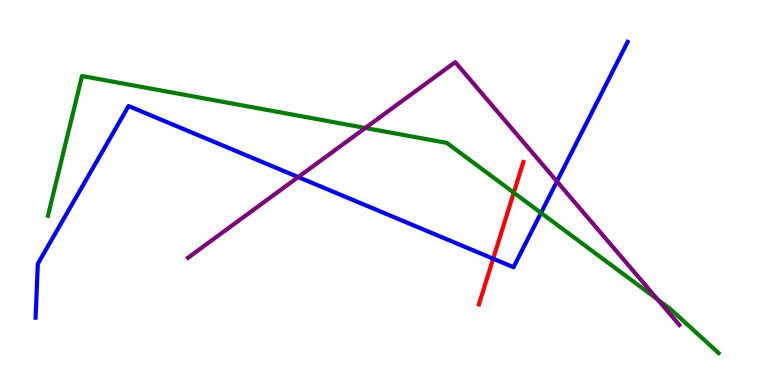[{'lines': ['blue', 'red'], 'intersections': [{'x': 6.36, 'y': 3.28}]}, {'lines': ['green', 'red'], 'intersections': [{'x': 6.63, 'y': 5.0}]}, {'lines': ['purple', 'red'], 'intersections': []}, {'lines': ['blue', 'green'], 'intersections': [{'x': 6.98, 'y': 4.47}]}, {'lines': ['blue', 'purple'], 'intersections': [{'x': 3.85, 'y': 5.4}, {'x': 7.19, 'y': 5.29}]}, {'lines': ['green', 'purple'], 'intersections': [{'x': 4.71, 'y': 6.68}, {'x': 8.49, 'y': 2.22}]}]